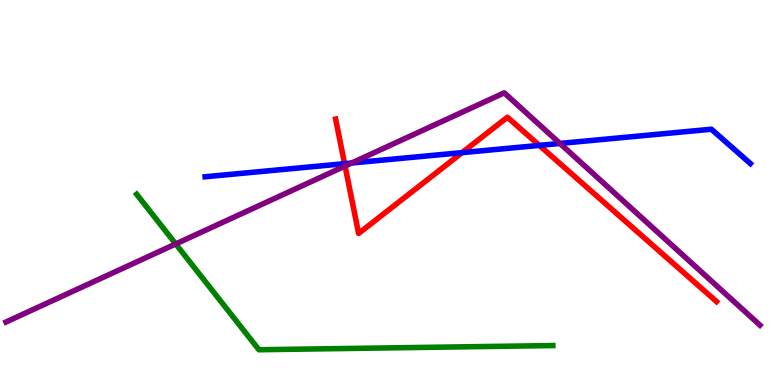[{'lines': ['blue', 'red'], 'intersections': [{'x': 4.45, 'y': 5.75}, {'x': 5.96, 'y': 6.04}, {'x': 6.96, 'y': 6.22}]}, {'lines': ['green', 'red'], 'intersections': []}, {'lines': ['purple', 'red'], 'intersections': [{'x': 4.45, 'y': 5.69}]}, {'lines': ['blue', 'green'], 'intersections': []}, {'lines': ['blue', 'purple'], 'intersections': [{'x': 4.54, 'y': 5.77}, {'x': 7.23, 'y': 6.27}]}, {'lines': ['green', 'purple'], 'intersections': [{'x': 2.27, 'y': 3.66}]}]